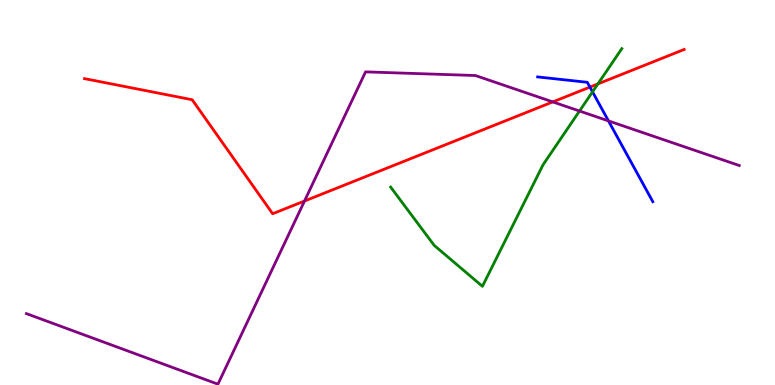[{'lines': ['blue', 'red'], 'intersections': [{'x': 7.61, 'y': 7.74}]}, {'lines': ['green', 'red'], 'intersections': [{'x': 7.72, 'y': 7.82}]}, {'lines': ['purple', 'red'], 'intersections': [{'x': 3.93, 'y': 4.78}, {'x': 7.13, 'y': 7.35}]}, {'lines': ['blue', 'green'], 'intersections': [{'x': 7.65, 'y': 7.61}]}, {'lines': ['blue', 'purple'], 'intersections': [{'x': 7.85, 'y': 6.86}]}, {'lines': ['green', 'purple'], 'intersections': [{'x': 7.48, 'y': 7.12}]}]